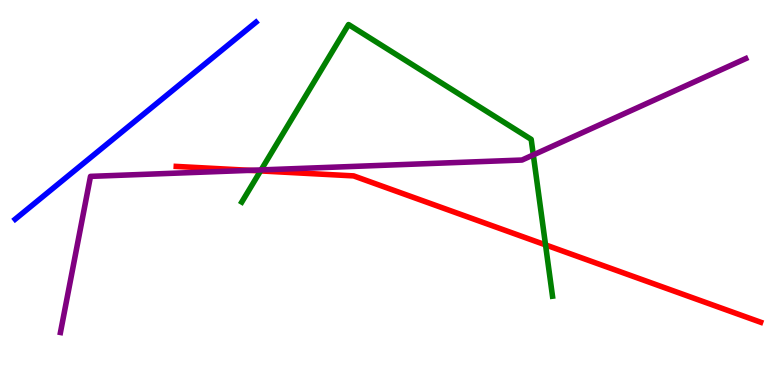[{'lines': ['blue', 'red'], 'intersections': []}, {'lines': ['green', 'red'], 'intersections': [{'x': 3.36, 'y': 5.56}, {'x': 7.04, 'y': 3.64}]}, {'lines': ['purple', 'red'], 'intersections': [{'x': 3.22, 'y': 5.58}]}, {'lines': ['blue', 'green'], 'intersections': []}, {'lines': ['blue', 'purple'], 'intersections': []}, {'lines': ['green', 'purple'], 'intersections': [{'x': 3.37, 'y': 5.59}, {'x': 6.88, 'y': 5.98}]}]